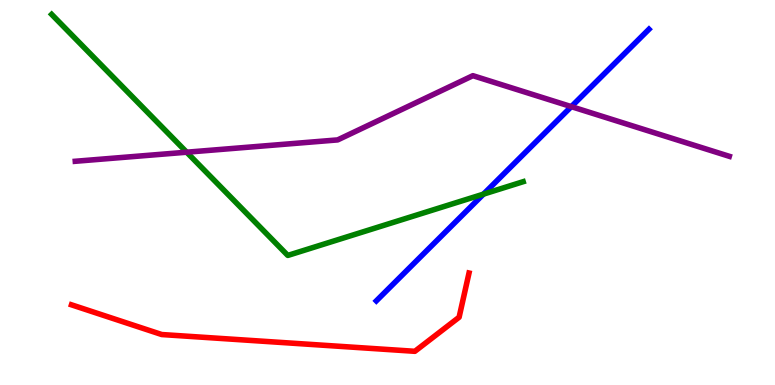[{'lines': ['blue', 'red'], 'intersections': []}, {'lines': ['green', 'red'], 'intersections': []}, {'lines': ['purple', 'red'], 'intersections': []}, {'lines': ['blue', 'green'], 'intersections': [{'x': 6.24, 'y': 4.96}]}, {'lines': ['blue', 'purple'], 'intersections': [{'x': 7.37, 'y': 7.23}]}, {'lines': ['green', 'purple'], 'intersections': [{'x': 2.41, 'y': 6.05}]}]